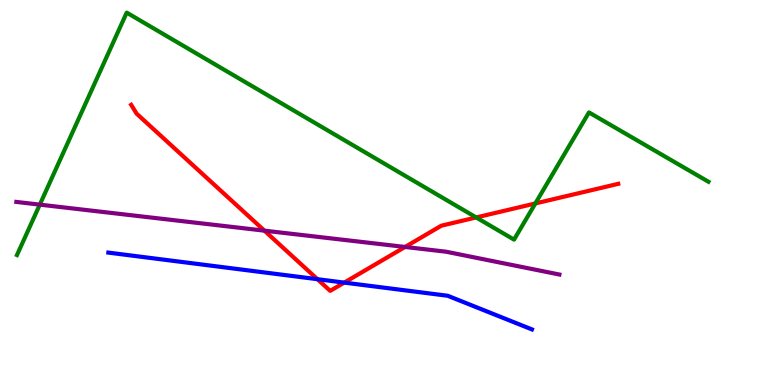[{'lines': ['blue', 'red'], 'intersections': [{'x': 4.1, 'y': 2.75}, {'x': 4.44, 'y': 2.66}]}, {'lines': ['green', 'red'], 'intersections': [{'x': 6.14, 'y': 4.35}, {'x': 6.91, 'y': 4.72}]}, {'lines': ['purple', 'red'], 'intersections': [{'x': 3.41, 'y': 4.01}, {'x': 5.23, 'y': 3.59}]}, {'lines': ['blue', 'green'], 'intersections': []}, {'lines': ['blue', 'purple'], 'intersections': []}, {'lines': ['green', 'purple'], 'intersections': [{'x': 0.513, 'y': 4.68}]}]